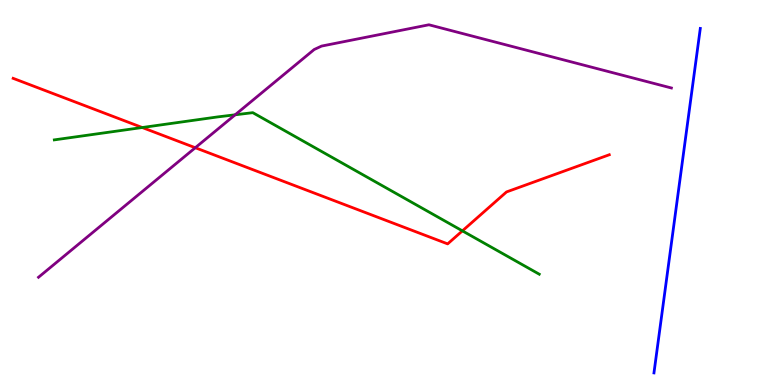[{'lines': ['blue', 'red'], 'intersections': []}, {'lines': ['green', 'red'], 'intersections': [{'x': 1.84, 'y': 6.69}, {'x': 5.97, 'y': 4.0}]}, {'lines': ['purple', 'red'], 'intersections': [{'x': 2.52, 'y': 6.16}]}, {'lines': ['blue', 'green'], 'intersections': []}, {'lines': ['blue', 'purple'], 'intersections': []}, {'lines': ['green', 'purple'], 'intersections': [{'x': 3.03, 'y': 7.02}]}]